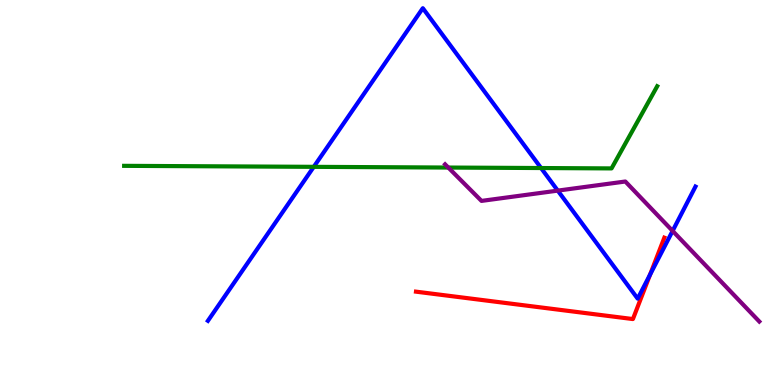[{'lines': ['blue', 'red'], 'intersections': [{'x': 8.39, 'y': 2.87}]}, {'lines': ['green', 'red'], 'intersections': []}, {'lines': ['purple', 'red'], 'intersections': []}, {'lines': ['blue', 'green'], 'intersections': [{'x': 4.05, 'y': 5.67}, {'x': 6.98, 'y': 5.64}]}, {'lines': ['blue', 'purple'], 'intersections': [{'x': 7.2, 'y': 5.05}, {'x': 8.68, 'y': 4.0}]}, {'lines': ['green', 'purple'], 'intersections': [{'x': 5.78, 'y': 5.65}]}]